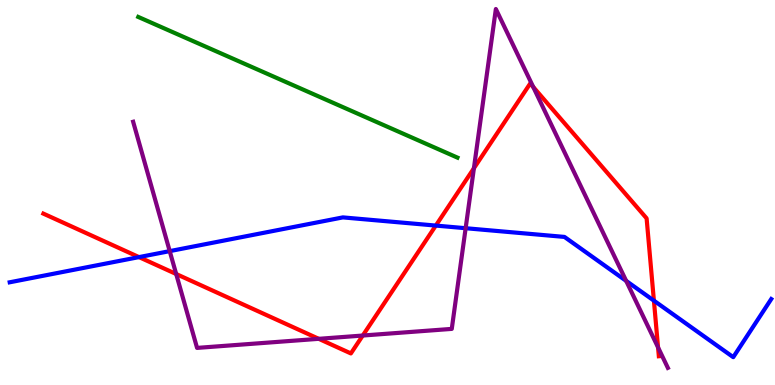[{'lines': ['blue', 'red'], 'intersections': [{'x': 1.79, 'y': 3.32}, {'x': 5.62, 'y': 4.14}, {'x': 8.44, 'y': 2.19}]}, {'lines': ['green', 'red'], 'intersections': []}, {'lines': ['purple', 'red'], 'intersections': [{'x': 2.27, 'y': 2.88}, {'x': 4.11, 'y': 1.2}, {'x': 4.68, 'y': 1.28}, {'x': 6.11, 'y': 5.63}, {'x': 6.88, 'y': 7.74}, {'x': 8.49, 'y': 0.977}]}, {'lines': ['blue', 'green'], 'intersections': []}, {'lines': ['blue', 'purple'], 'intersections': [{'x': 2.19, 'y': 3.48}, {'x': 6.01, 'y': 4.07}, {'x': 8.08, 'y': 2.7}]}, {'lines': ['green', 'purple'], 'intersections': []}]